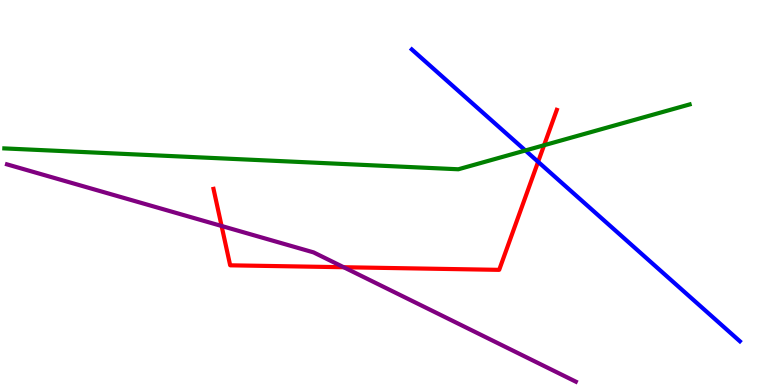[{'lines': ['blue', 'red'], 'intersections': [{'x': 6.94, 'y': 5.8}]}, {'lines': ['green', 'red'], 'intersections': [{'x': 7.02, 'y': 6.23}]}, {'lines': ['purple', 'red'], 'intersections': [{'x': 2.86, 'y': 4.13}, {'x': 4.43, 'y': 3.06}]}, {'lines': ['blue', 'green'], 'intersections': [{'x': 6.78, 'y': 6.09}]}, {'lines': ['blue', 'purple'], 'intersections': []}, {'lines': ['green', 'purple'], 'intersections': []}]